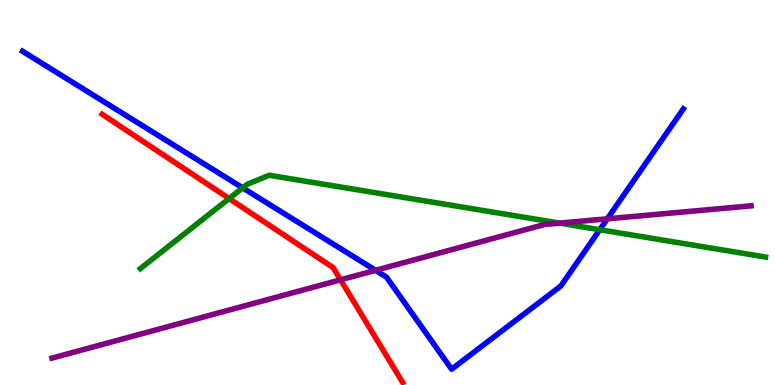[{'lines': ['blue', 'red'], 'intersections': []}, {'lines': ['green', 'red'], 'intersections': [{'x': 2.96, 'y': 4.84}]}, {'lines': ['purple', 'red'], 'intersections': [{'x': 4.39, 'y': 2.73}]}, {'lines': ['blue', 'green'], 'intersections': [{'x': 3.13, 'y': 5.12}, {'x': 7.74, 'y': 4.03}]}, {'lines': ['blue', 'purple'], 'intersections': [{'x': 4.85, 'y': 2.98}, {'x': 7.84, 'y': 4.32}]}, {'lines': ['green', 'purple'], 'intersections': [{'x': 7.22, 'y': 4.2}]}]